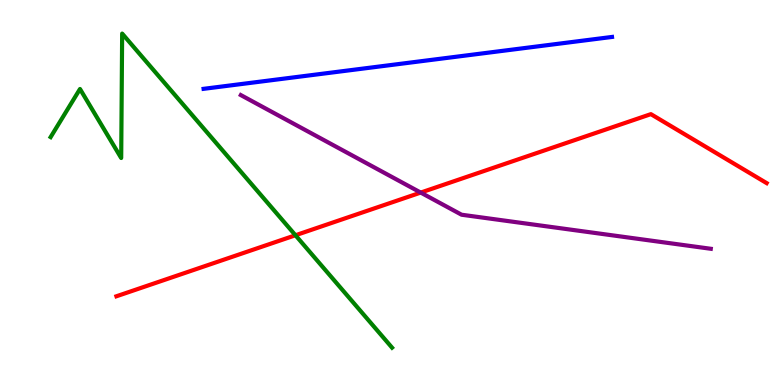[{'lines': ['blue', 'red'], 'intersections': []}, {'lines': ['green', 'red'], 'intersections': [{'x': 3.81, 'y': 3.89}]}, {'lines': ['purple', 'red'], 'intersections': [{'x': 5.43, 'y': 5.0}]}, {'lines': ['blue', 'green'], 'intersections': []}, {'lines': ['blue', 'purple'], 'intersections': []}, {'lines': ['green', 'purple'], 'intersections': []}]